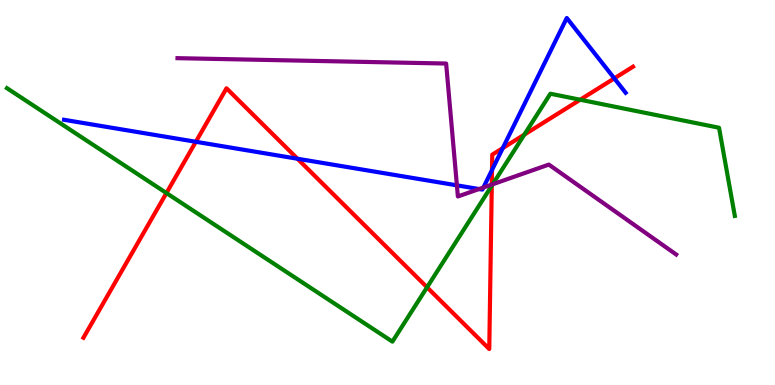[{'lines': ['blue', 'red'], 'intersections': [{'x': 2.53, 'y': 6.32}, {'x': 3.84, 'y': 5.88}, {'x': 6.35, 'y': 5.59}, {'x': 6.49, 'y': 6.15}, {'x': 7.93, 'y': 7.96}]}, {'lines': ['green', 'red'], 'intersections': [{'x': 2.15, 'y': 4.99}, {'x': 5.51, 'y': 2.54}, {'x': 6.35, 'y': 5.18}, {'x': 6.77, 'y': 6.5}, {'x': 7.49, 'y': 7.41}]}, {'lines': ['purple', 'red'], 'intersections': [{'x': 6.35, 'y': 5.21}]}, {'lines': ['blue', 'green'], 'intersections': []}, {'lines': ['blue', 'purple'], 'intersections': [{'x': 5.9, 'y': 5.19}, {'x': 6.18, 'y': 5.09}, {'x': 6.24, 'y': 5.13}]}, {'lines': ['green', 'purple'], 'intersections': [{'x': 6.36, 'y': 5.21}]}]